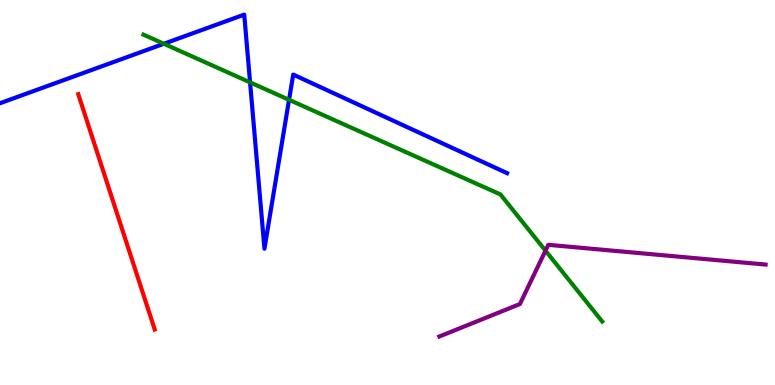[{'lines': ['blue', 'red'], 'intersections': []}, {'lines': ['green', 'red'], 'intersections': []}, {'lines': ['purple', 'red'], 'intersections': []}, {'lines': ['blue', 'green'], 'intersections': [{'x': 2.11, 'y': 8.86}, {'x': 3.23, 'y': 7.86}, {'x': 3.73, 'y': 7.41}]}, {'lines': ['blue', 'purple'], 'intersections': []}, {'lines': ['green', 'purple'], 'intersections': [{'x': 7.04, 'y': 3.49}]}]